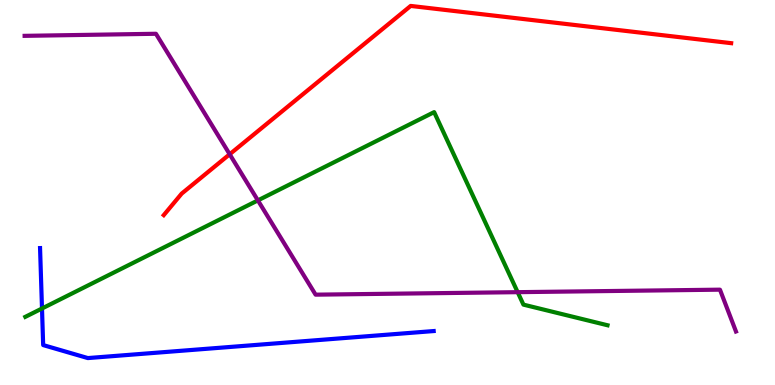[{'lines': ['blue', 'red'], 'intersections': []}, {'lines': ['green', 'red'], 'intersections': []}, {'lines': ['purple', 'red'], 'intersections': [{'x': 2.96, 'y': 5.99}]}, {'lines': ['blue', 'green'], 'intersections': [{'x': 0.542, 'y': 1.99}]}, {'lines': ['blue', 'purple'], 'intersections': []}, {'lines': ['green', 'purple'], 'intersections': [{'x': 3.33, 'y': 4.8}, {'x': 6.68, 'y': 2.41}]}]